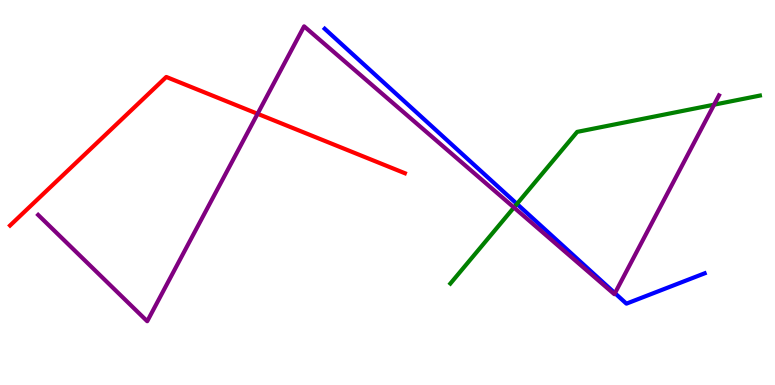[{'lines': ['blue', 'red'], 'intersections': []}, {'lines': ['green', 'red'], 'intersections': []}, {'lines': ['purple', 'red'], 'intersections': [{'x': 3.32, 'y': 7.04}]}, {'lines': ['blue', 'green'], 'intersections': [{'x': 6.67, 'y': 4.7}]}, {'lines': ['blue', 'purple'], 'intersections': [{'x': 7.93, 'y': 2.39}]}, {'lines': ['green', 'purple'], 'intersections': [{'x': 6.63, 'y': 4.61}, {'x': 9.21, 'y': 7.28}]}]